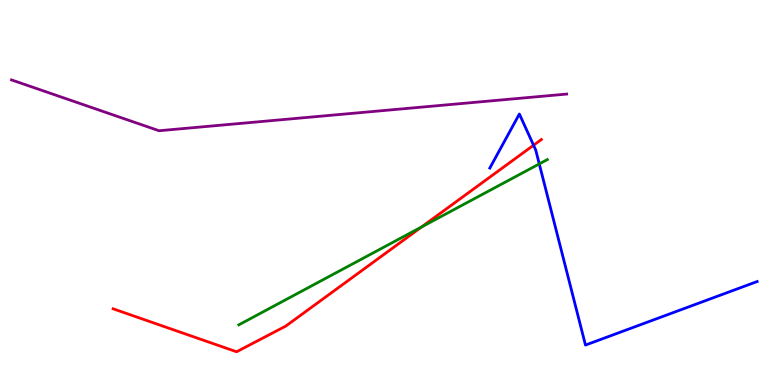[{'lines': ['blue', 'red'], 'intersections': [{'x': 6.88, 'y': 6.23}]}, {'lines': ['green', 'red'], 'intersections': [{'x': 5.44, 'y': 4.11}]}, {'lines': ['purple', 'red'], 'intersections': []}, {'lines': ['blue', 'green'], 'intersections': [{'x': 6.96, 'y': 5.74}]}, {'lines': ['blue', 'purple'], 'intersections': []}, {'lines': ['green', 'purple'], 'intersections': []}]